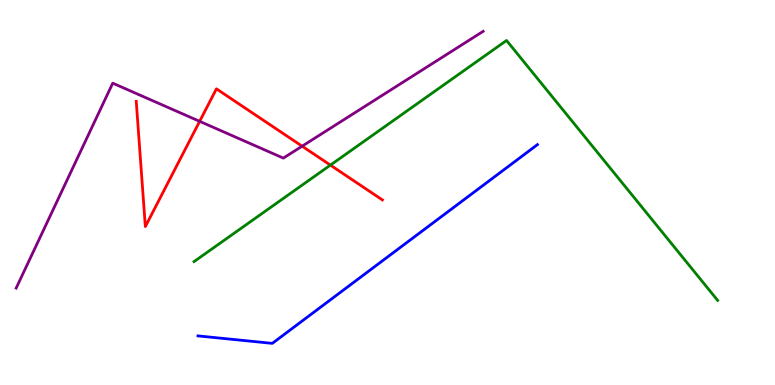[{'lines': ['blue', 'red'], 'intersections': []}, {'lines': ['green', 'red'], 'intersections': [{'x': 4.26, 'y': 5.71}]}, {'lines': ['purple', 'red'], 'intersections': [{'x': 2.58, 'y': 6.85}, {'x': 3.9, 'y': 6.2}]}, {'lines': ['blue', 'green'], 'intersections': []}, {'lines': ['blue', 'purple'], 'intersections': []}, {'lines': ['green', 'purple'], 'intersections': []}]